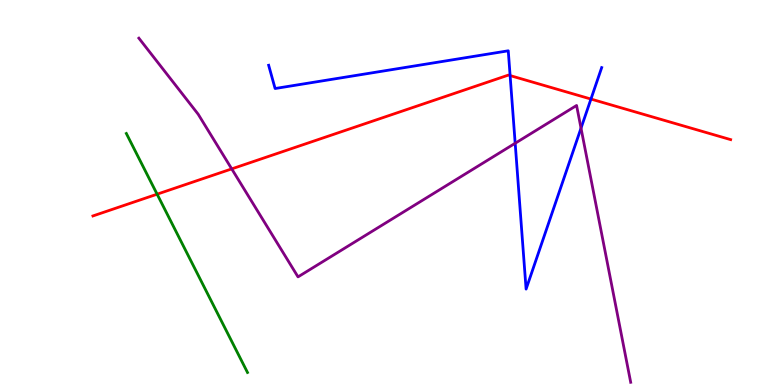[{'lines': ['blue', 'red'], 'intersections': [{'x': 6.58, 'y': 8.04}, {'x': 7.63, 'y': 7.43}]}, {'lines': ['green', 'red'], 'intersections': [{'x': 2.03, 'y': 4.96}]}, {'lines': ['purple', 'red'], 'intersections': [{'x': 2.99, 'y': 5.61}]}, {'lines': ['blue', 'green'], 'intersections': []}, {'lines': ['blue', 'purple'], 'intersections': [{'x': 6.65, 'y': 6.28}, {'x': 7.5, 'y': 6.67}]}, {'lines': ['green', 'purple'], 'intersections': []}]